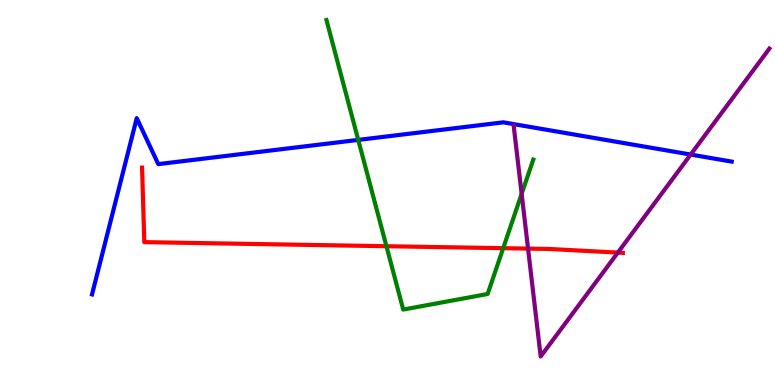[{'lines': ['blue', 'red'], 'intersections': []}, {'lines': ['green', 'red'], 'intersections': [{'x': 4.99, 'y': 3.6}, {'x': 6.49, 'y': 3.55}]}, {'lines': ['purple', 'red'], 'intersections': [{'x': 6.81, 'y': 3.54}, {'x': 7.97, 'y': 3.44}]}, {'lines': ['blue', 'green'], 'intersections': [{'x': 4.62, 'y': 6.37}]}, {'lines': ['blue', 'purple'], 'intersections': [{'x': 8.91, 'y': 5.99}]}, {'lines': ['green', 'purple'], 'intersections': [{'x': 6.73, 'y': 4.96}]}]